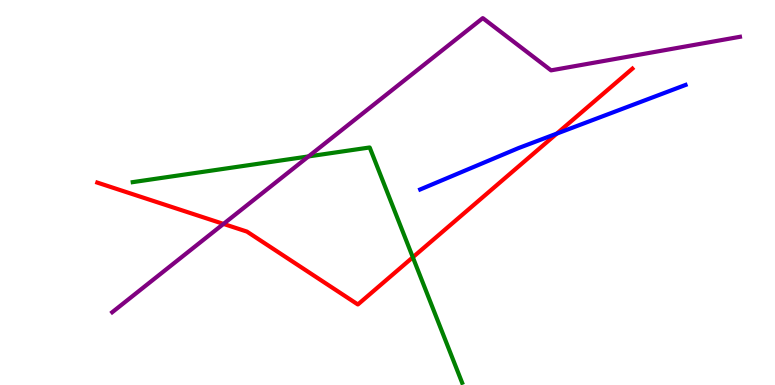[{'lines': ['blue', 'red'], 'intersections': [{'x': 7.18, 'y': 6.53}]}, {'lines': ['green', 'red'], 'intersections': [{'x': 5.33, 'y': 3.32}]}, {'lines': ['purple', 'red'], 'intersections': [{'x': 2.88, 'y': 4.18}]}, {'lines': ['blue', 'green'], 'intersections': []}, {'lines': ['blue', 'purple'], 'intersections': []}, {'lines': ['green', 'purple'], 'intersections': [{'x': 3.98, 'y': 5.94}]}]